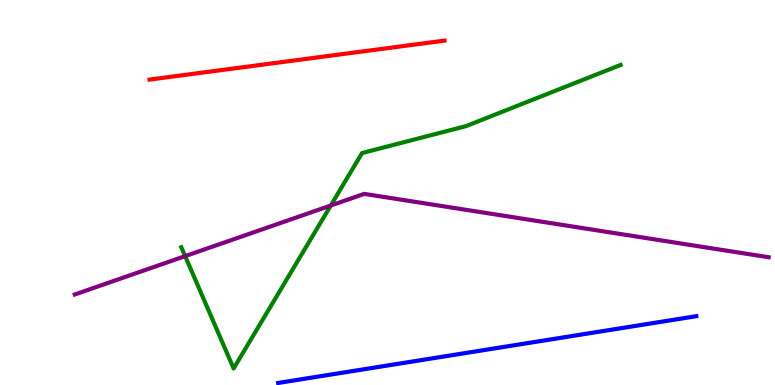[{'lines': ['blue', 'red'], 'intersections': []}, {'lines': ['green', 'red'], 'intersections': []}, {'lines': ['purple', 'red'], 'intersections': []}, {'lines': ['blue', 'green'], 'intersections': []}, {'lines': ['blue', 'purple'], 'intersections': []}, {'lines': ['green', 'purple'], 'intersections': [{'x': 2.39, 'y': 3.35}, {'x': 4.27, 'y': 4.66}]}]